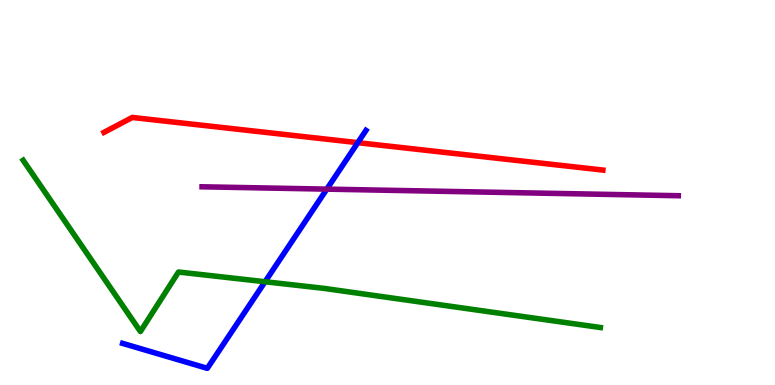[{'lines': ['blue', 'red'], 'intersections': [{'x': 4.62, 'y': 6.29}]}, {'lines': ['green', 'red'], 'intersections': []}, {'lines': ['purple', 'red'], 'intersections': []}, {'lines': ['blue', 'green'], 'intersections': [{'x': 3.42, 'y': 2.68}]}, {'lines': ['blue', 'purple'], 'intersections': [{'x': 4.22, 'y': 5.09}]}, {'lines': ['green', 'purple'], 'intersections': []}]